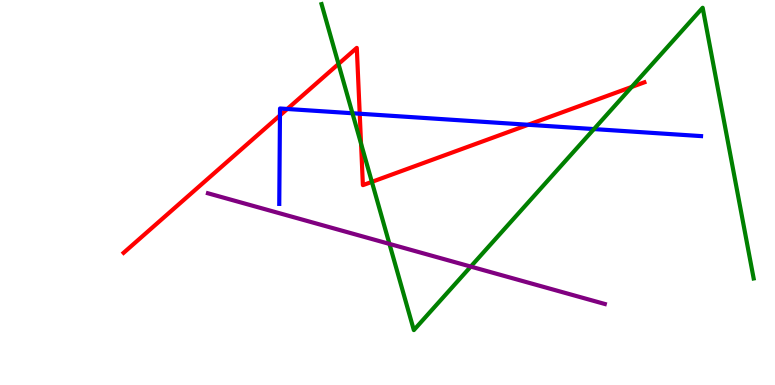[{'lines': ['blue', 'red'], 'intersections': [{'x': 3.61, 'y': 7.0}, {'x': 3.71, 'y': 7.17}, {'x': 4.64, 'y': 7.05}, {'x': 6.81, 'y': 6.76}]}, {'lines': ['green', 'red'], 'intersections': [{'x': 4.37, 'y': 8.34}, {'x': 4.66, 'y': 6.27}, {'x': 4.8, 'y': 5.28}, {'x': 8.15, 'y': 7.74}]}, {'lines': ['purple', 'red'], 'intersections': []}, {'lines': ['blue', 'green'], 'intersections': [{'x': 4.55, 'y': 7.06}, {'x': 7.66, 'y': 6.65}]}, {'lines': ['blue', 'purple'], 'intersections': []}, {'lines': ['green', 'purple'], 'intersections': [{'x': 5.03, 'y': 3.66}, {'x': 6.07, 'y': 3.08}]}]